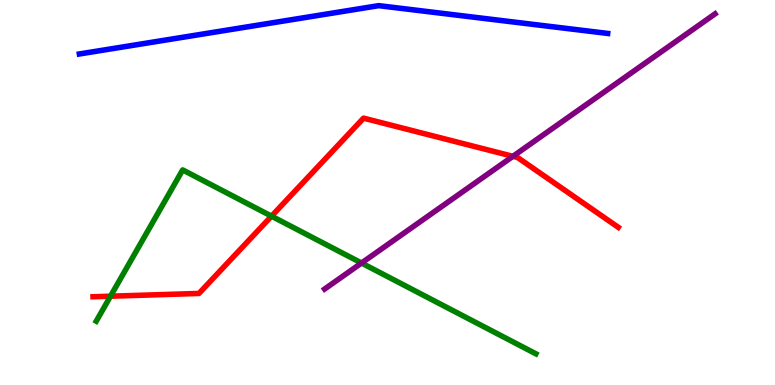[{'lines': ['blue', 'red'], 'intersections': []}, {'lines': ['green', 'red'], 'intersections': [{'x': 1.43, 'y': 2.31}, {'x': 3.5, 'y': 4.39}]}, {'lines': ['purple', 'red'], 'intersections': [{'x': 6.62, 'y': 5.94}]}, {'lines': ['blue', 'green'], 'intersections': []}, {'lines': ['blue', 'purple'], 'intersections': []}, {'lines': ['green', 'purple'], 'intersections': [{'x': 4.66, 'y': 3.17}]}]